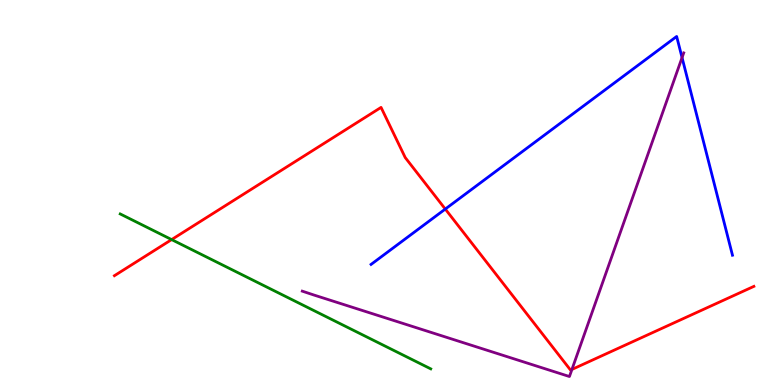[{'lines': ['blue', 'red'], 'intersections': [{'x': 5.75, 'y': 4.57}]}, {'lines': ['green', 'red'], 'intersections': [{'x': 2.21, 'y': 3.78}]}, {'lines': ['purple', 'red'], 'intersections': [{'x': 7.38, 'y': 0.404}]}, {'lines': ['blue', 'green'], 'intersections': []}, {'lines': ['blue', 'purple'], 'intersections': [{'x': 8.8, 'y': 8.5}]}, {'lines': ['green', 'purple'], 'intersections': []}]